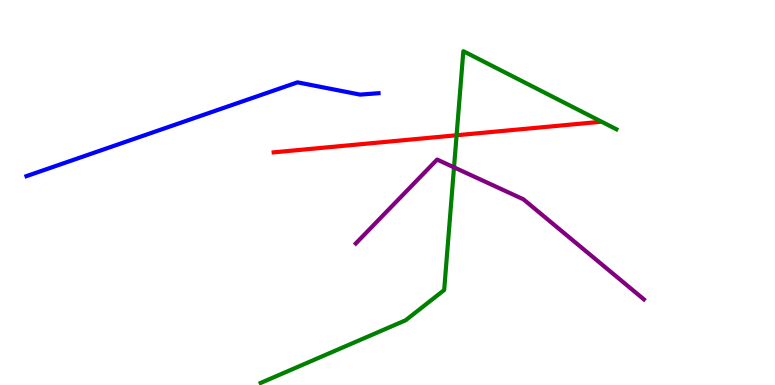[{'lines': ['blue', 'red'], 'intersections': []}, {'lines': ['green', 'red'], 'intersections': [{'x': 5.89, 'y': 6.49}]}, {'lines': ['purple', 'red'], 'intersections': []}, {'lines': ['blue', 'green'], 'intersections': []}, {'lines': ['blue', 'purple'], 'intersections': []}, {'lines': ['green', 'purple'], 'intersections': [{'x': 5.86, 'y': 5.65}]}]